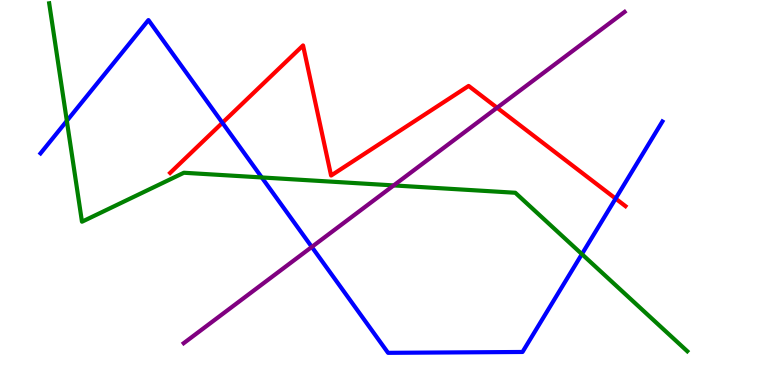[{'lines': ['blue', 'red'], 'intersections': [{'x': 2.87, 'y': 6.81}, {'x': 7.94, 'y': 4.84}]}, {'lines': ['green', 'red'], 'intersections': []}, {'lines': ['purple', 'red'], 'intersections': [{'x': 6.41, 'y': 7.2}]}, {'lines': ['blue', 'green'], 'intersections': [{'x': 0.862, 'y': 6.86}, {'x': 3.38, 'y': 5.39}, {'x': 7.51, 'y': 3.4}]}, {'lines': ['blue', 'purple'], 'intersections': [{'x': 4.02, 'y': 3.59}]}, {'lines': ['green', 'purple'], 'intersections': [{'x': 5.08, 'y': 5.18}]}]